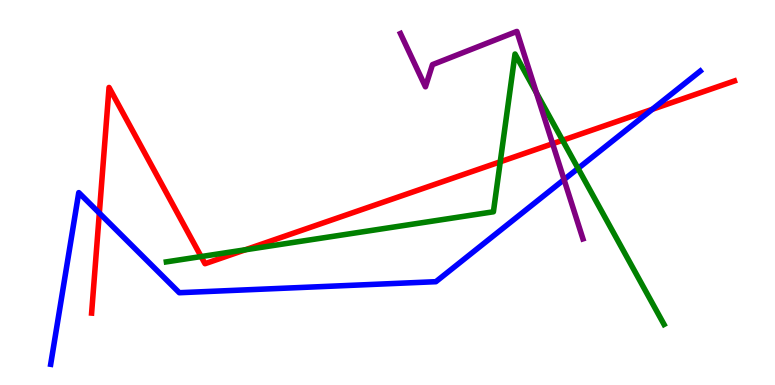[{'lines': ['blue', 'red'], 'intersections': [{'x': 1.28, 'y': 4.47}, {'x': 8.42, 'y': 7.16}]}, {'lines': ['green', 'red'], 'intersections': [{'x': 2.6, 'y': 3.34}, {'x': 3.17, 'y': 3.51}, {'x': 6.45, 'y': 5.8}, {'x': 7.26, 'y': 6.36}]}, {'lines': ['purple', 'red'], 'intersections': [{'x': 7.13, 'y': 6.27}]}, {'lines': ['blue', 'green'], 'intersections': [{'x': 7.46, 'y': 5.63}]}, {'lines': ['blue', 'purple'], 'intersections': [{'x': 7.28, 'y': 5.34}]}, {'lines': ['green', 'purple'], 'intersections': [{'x': 6.92, 'y': 7.59}]}]